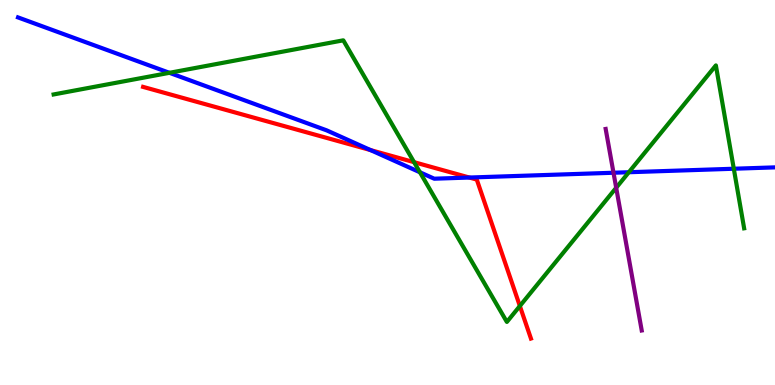[{'lines': ['blue', 'red'], 'intersections': [{'x': 4.78, 'y': 6.1}, {'x': 6.06, 'y': 5.39}]}, {'lines': ['green', 'red'], 'intersections': [{'x': 5.34, 'y': 5.79}, {'x': 6.71, 'y': 2.05}]}, {'lines': ['purple', 'red'], 'intersections': []}, {'lines': ['blue', 'green'], 'intersections': [{'x': 2.19, 'y': 8.11}, {'x': 5.42, 'y': 5.53}, {'x': 8.11, 'y': 5.53}, {'x': 9.47, 'y': 5.62}]}, {'lines': ['blue', 'purple'], 'intersections': [{'x': 7.92, 'y': 5.51}]}, {'lines': ['green', 'purple'], 'intersections': [{'x': 7.95, 'y': 5.12}]}]